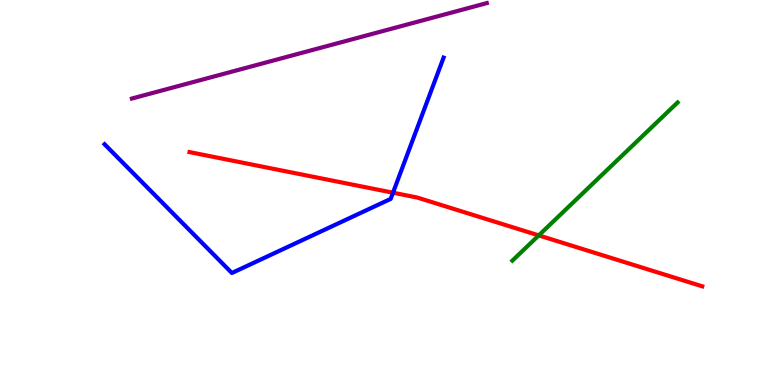[{'lines': ['blue', 'red'], 'intersections': [{'x': 5.07, 'y': 4.99}]}, {'lines': ['green', 'red'], 'intersections': [{'x': 6.95, 'y': 3.89}]}, {'lines': ['purple', 'red'], 'intersections': []}, {'lines': ['blue', 'green'], 'intersections': []}, {'lines': ['blue', 'purple'], 'intersections': []}, {'lines': ['green', 'purple'], 'intersections': []}]